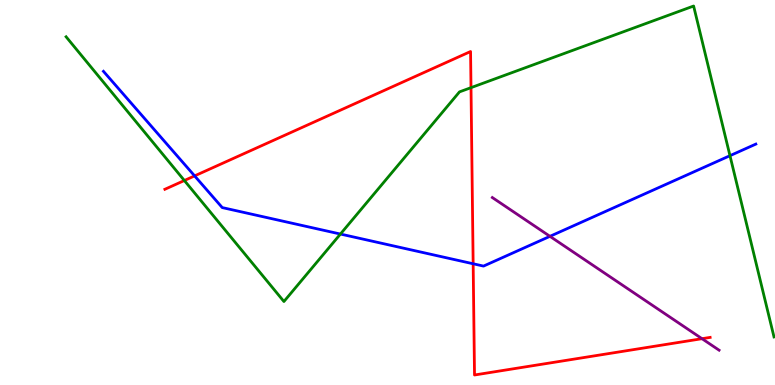[{'lines': ['blue', 'red'], 'intersections': [{'x': 2.51, 'y': 5.43}, {'x': 6.11, 'y': 3.15}]}, {'lines': ['green', 'red'], 'intersections': [{'x': 2.38, 'y': 5.31}, {'x': 6.08, 'y': 7.72}]}, {'lines': ['purple', 'red'], 'intersections': [{'x': 9.06, 'y': 1.2}]}, {'lines': ['blue', 'green'], 'intersections': [{'x': 4.39, 'y': 3.92}, {'x': 9.42, 'y': 5.96}]}, {'lines': ['blue', 'purple'], 'intersections': [{'x': 7.1, 'y': 3.86}]}, {'lines': ['green', 'purple'], 'intersections': []}]